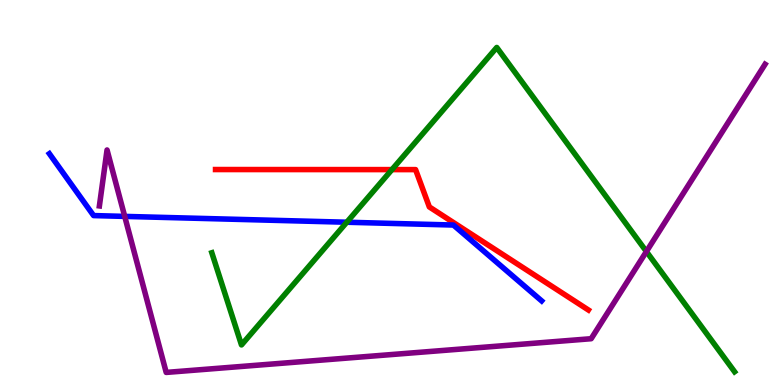[{'lines': ['blue', 'red'], 'intersections': []}, {'lines': ['green', 'red'], 'intersections': [{'x': 5.06, 'y': 5.59}]}, {'lines': ['purple', 'red'], 'intersections': []}, {'lines': ['blue', 'green'], 'intersections': [{'x': 4.47, 'y': 4.23}]}, {'lines': ['blue', 'purple'], 'intersections': [{'x': 1.61, 'y': 4.38}]}, {'lines': ['green', 'purple'], 'intersections': [{'x': 8.34, 'y': 3.47}]}]